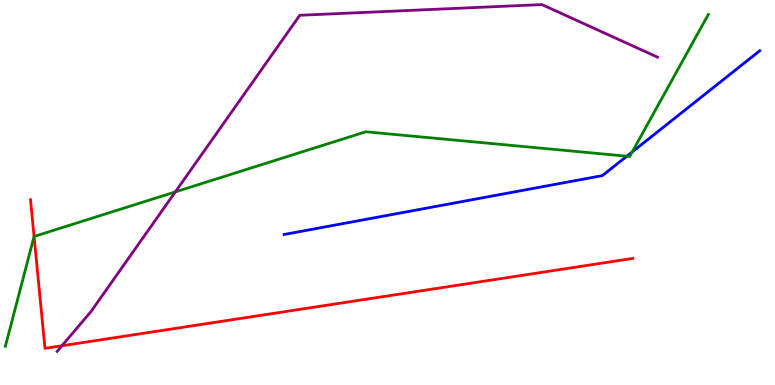[{'lines': ['blue', 'red'], 'intersections': []}, {'lines': ['green', 'red'], 'intersections': [{'x': 0.44, 'y': 3.86}]}, {'lines': ['purple', 'red'], 'intersections': [{'x': 0.799, 'y': 1.02}]}, {'lines': ['blue', 'green'], 'intersections': [{'x': 8.09, 'y': 5.94}, {'x': 8.16, 'y': 6.05}]}, {'lines': ['blue', 'purple'], 'intersections': []}, {'lines': ['green', 'purple'], 'intersections': [{'x': 2.26, 'y': 5.02}]}]